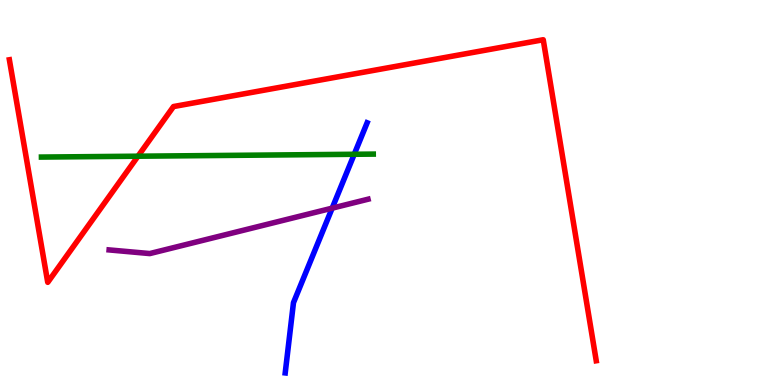[{'lines': ['blue', 'red'], 'intersections': []}, {'lines': ['green', 'red'], 'intersections': [{'x': 1.78, 'y': 5.94}]}, {'lines': ['purple', 'red'], 'intersections': []}, {'lines': ['blue', 'green'], 'intersections': [{'x': 4.57, 'y': 5.99}]}, {'lines': ['blue', 'purple'], 'intersections': [{'x': 4.29, 'y': 4.59}]}, {'lines': ['green', 'purple'], 'intersections': []}]